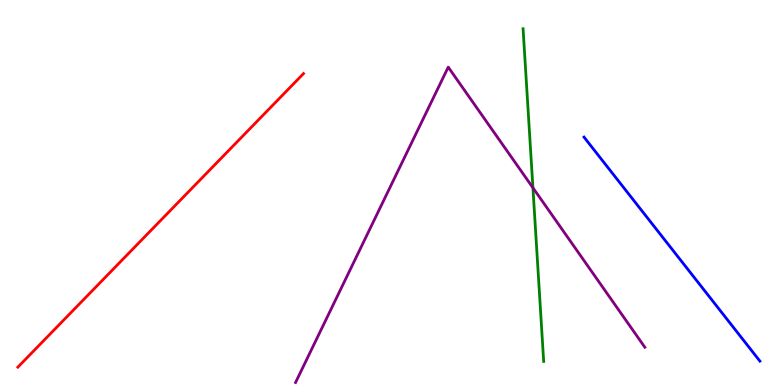[{'lines': ['blue', 'red'], 'intersections': []}, {'lines': ['green', 'red'], 'intersections': []}, {'lines': ['purple', 'red'], 'intersections': []}, {'lines': ['blue', 'green'], 'intersections': []}, {'lines': ['blue', 'purple'], 'intersections': []}, {'lines': ['green', 'purple'], 'intersections': [{'x': 6.88, 'y': 5.12}]}]